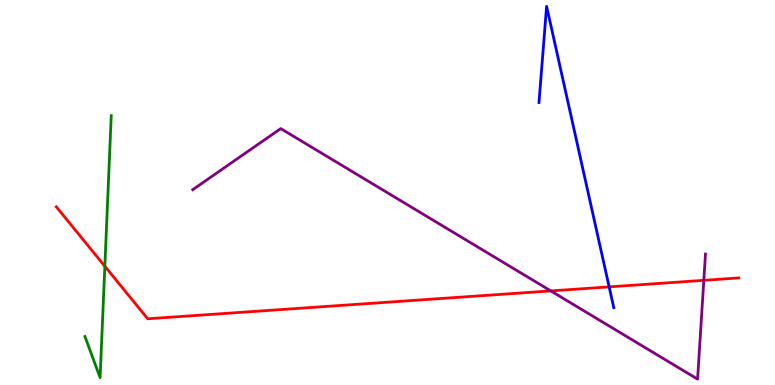[{'lines': ['blue', 'red'], 'intersections': [{'x': 7.86, 'y': 2.55}]}, {'lines': ['green', 'red'], 'intersections': [{'x': 1.35, 'y': 3.08}]}, {'lines': ['purple', 'red'], 'intersections': [{'x': 7.11, 'y': 2.44}, {'x': 9.08, 'y': 2.72}]}, {'lines': ['blue', 'green'], 'intersections': []}, {'lines': ['blue', 'purple'], 'intersections': []}, {'lines': ['green', 'purple'], 'intersections': []}]